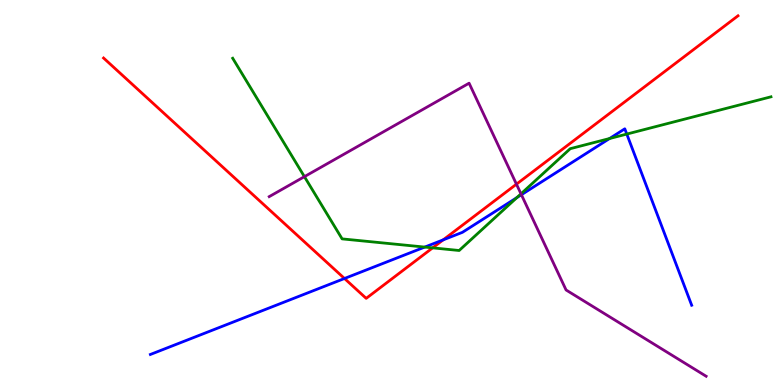[{'lines': ['blue', 'red'], 'intersections': [{'x': 4.44, 'y': 2.77}, {'x': 5.72, 'y': 3.77}]}, {'lines': ['green', 'red'], 'intersections': [{'x': 5.58, 'y': 3.56}]}, {'lines': ['purple', 'red'], 'intersections': [{'x': 6.66, 'y': 5.22}]}, {'lines': ['blue', 'green'], 'intersections': [{'x': 5.48, 'y': 3.58}, {'x': 6.67, 'y': 4.87}, {'x': 7.87, 'y': 6.4}, {'x': 8.09, 'y': 6.52}]}, {'lines': ['blue', 'purple'], 'intersections': [{'x': 6.73, 'y': 4.94}]}, {'lines': ['green', 'purple'], 'intersections': [{'x': 3.93, 'y': 5.41}, {'x': 6.72, 'y': 4.97}]}]